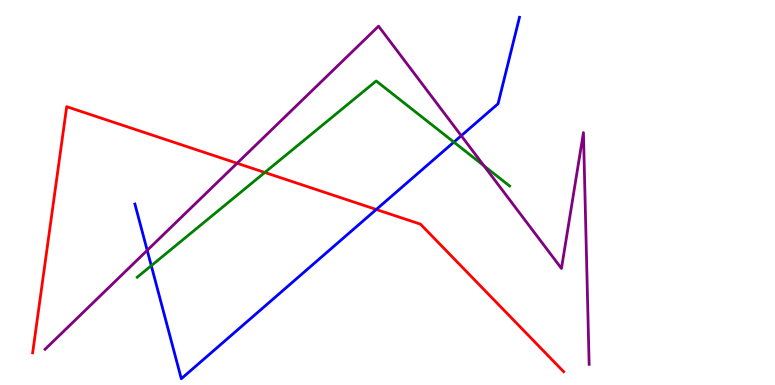[{'lines': ['blue', 'red'], 'intersections': [{'x': 4.86, 'y': 4.56}]}, {'lines': ['green', 'red'], 'intersections': [{'x': 3.42, 'y': 5.52}]}, {'lines': ['purple', 'red'], 'intersections': [{'x': 3.06, 'y': 5.76}]}, {'lines': ['blue', 'green'], 'intersections': [{'x': 1.95, 'y': 3.1}, {'x': 5.86, 'y': 6.31}]}, {'lines': ['blue', 'purple'], 'intersections': [{'x': 1.9, 'y': 3.5}, {'x': 5.95, 'y': 6.48}]}, {'lines': ['green', 'purple'], 'intersections': [{'x': 6.24, 'y': 5.69}]}]